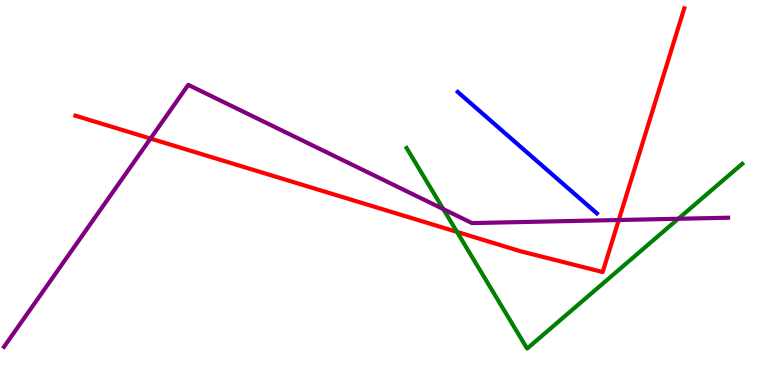[{'lines': ['blue', 'red'], 'intersections': []}, {'lines': ['green', 'red'], 'intersections': [{'x': 5.9, 'y': 3.98}]}, {'lines': ['purple', 'red'], 'intersections': [{'x': 1.94, 'y': 6.4}, {'x': 7.98, 'y': 4.29}]}, {'lines': ['blue', 'green'], 'intersections': []}, {'lines': ['blue', 'purple'], 'intersections': []}, {'lines': ['green', 'purple'], 'intersections': [{'x': 5.72, 'y': 4.57}, {'x': 8.75, 'y': 4.32}]}]